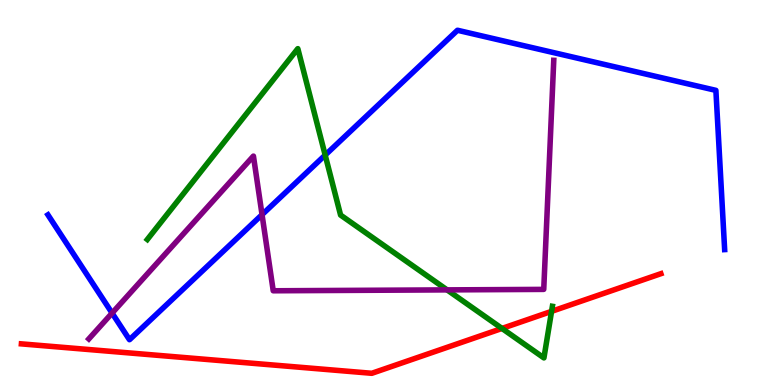[{'lines': ['blue', 'red'], 'intersections': []}, {'lines': ['green', 'red'], 'intersections': [{'x': 6.48, 'y': 1.47}, {'x': 7.12, 'y': 1.91}]}, {'lines': ['purple', 'red'], 'intersections': []}, {'lines': ['blue', 'green'], 'intersections': [{'x': 4.2, 'y': 5.97}]}, {'lines': ['blue', 'purple'], 'intersections': [{'x': 1.45, 'y': 1.87}, {'x': 3.38, 'y': 4.42}]}, {'lines': ['green', 'purple'], 'intersections': [{'x': 5.77, 'y': 2.47}]}]